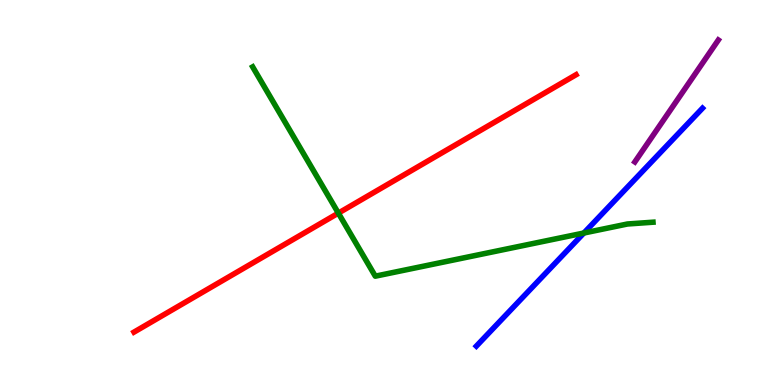[{'lines': ['blue', 'red'], 'intersections': []}, {'lines': ['green', 'red'], 'intersections': [{'x': 4.37, 'y': 4.46}]}, {'lines': ['purple', 'red'], 'intersections': []}, {'lines': ['blue', 'green'], 'intersections': [{'x': 7.53, 'y': 3.95}]}, {'lines': ['blue', 'purple'], 'intersections': []}, {'lines': ['green', 'purple'], 'intersections': []}]